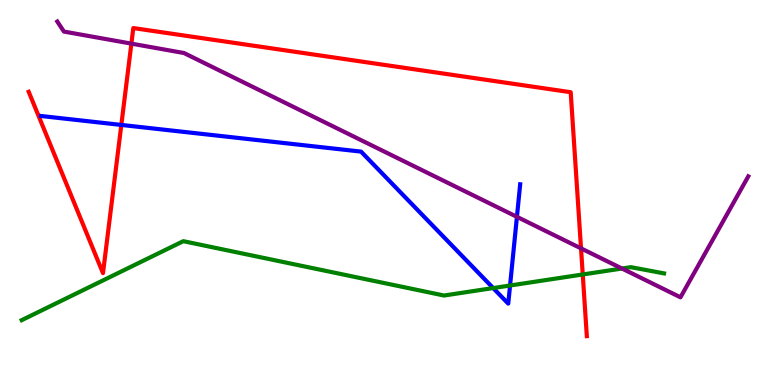[{'lines': ['blue', 'red'], 'intersections': [{'x': 1.57, 'y': 6.76}]}, {'lines': ['green', 'red'], 'intersections': [{'x': 7.52, 'y': 2.87}]}, {'lines': ['purple', 'red'], 'intersections': [{'x': 1.7, 'y': 8.87}, {'x': 7.5, 'y': 3.55}]}, {'lines': ['blue', 'green'], 'intersections': [{'x': 6.36, 'y': 2.52}, {'x': 6.58, 'y': 2.58}]}, {'lines': ['blue', 'purple'], 'intersections': [{'x': 6.67, 'y': 4.37}]}, {'lines': ['green', 'purple'], 'intersections': [{'x': 8.03, 'y': 3.03}]}]